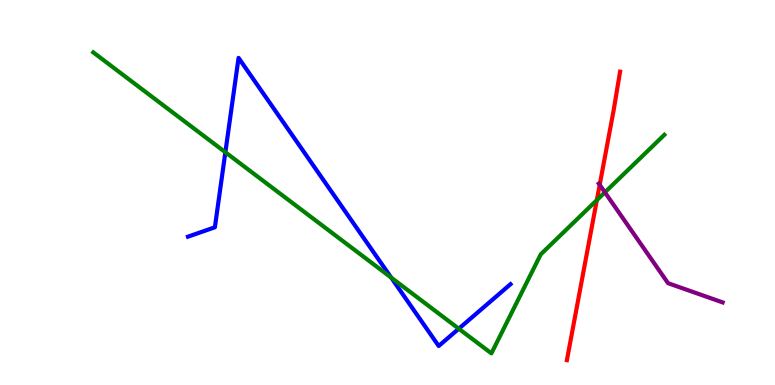[{'lines': ['blue', 'red'], 'intersections': []}, {'lines': ['green', 'red'], 'intersections': [{'x': 7.7, 'y': 4.8}]}, {'lines': ['purple', 'red'], 'intersections': [{'x': 7.74, 'y': 5.2}]}, {'lines': ['blue', 'green'], 'intersections': [{'x': 2.91, 'y': 6.05}, {'x': 5.05, 'y': 2.79}, {'x': 5.92, 'y': 1.46}]}, {'lines': ['blue', 'purple'], 'intersections': []}, {'lines': ['green', 'purple'], 'intersections': [{'x': 7.81, 'y': 5.0}]}]